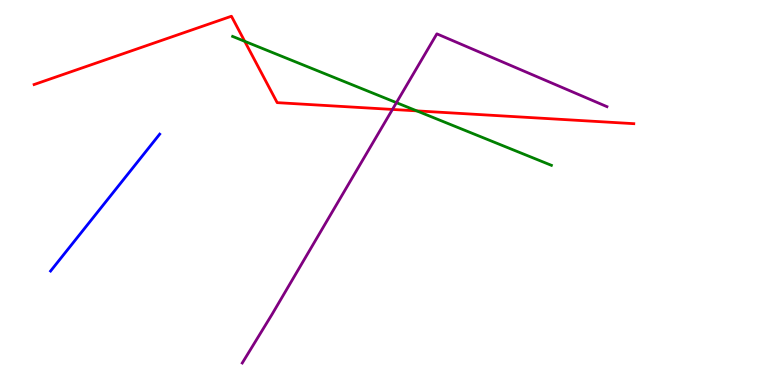[{'lines': ['blue', 'red'], 'intersections': []}, {'lines': ['green', 'red'], 'intersections': [{'x': 3.16, 'y': 8.93}, {'x': 5.38, 'y': 7.12}]}, {'lines': ['purple', 'red'], 'intersections': [{'x': 5.06, 'y': 7.16}]}, {'lines': ['blue', 'green'], 'intersections': []}, {'lines': ['blue', 'purple'], 'intersections': []}, {'lines': ['green', 'purple'], 'intersections': [{'x': 5.12, 'y': 7.33}]}]